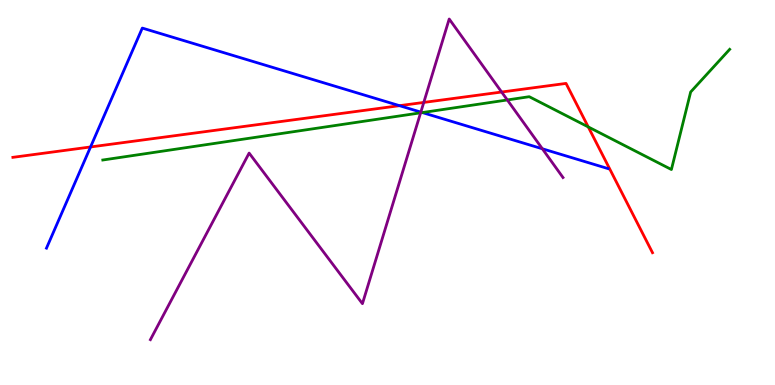[{'lines': ['blue', 'red'], 'intersections': [{'x': 1.17, 'y': 6.18}, {'x': 5.15, 'y': 7.26}]}, {'lines': ['green', 'red'], 'intersections': [{'x': 7.59, 'y': 6.7}]}, {'lines': ['purple', 'red'], 'intersections': [{'x': 5.47, 'y': 7.34}, {'x': 6.47, 'y': 7.61}]}, {'lines': ['blue', 'green'], 'intersections': [{'x': 5.45, 'y': 7.08}]}, {'lines': ['blue', 'purple'], 'intersections': [{'x': 5.43, 'y': 7.09}, {'x': 7.0, 'y': 6.14}]}, {'lines': ['green', 'purple'], 'intersections': [{'x': 5.43, 'y': 7.07}, {'x': 6.55, 'y': 7.4}]}]